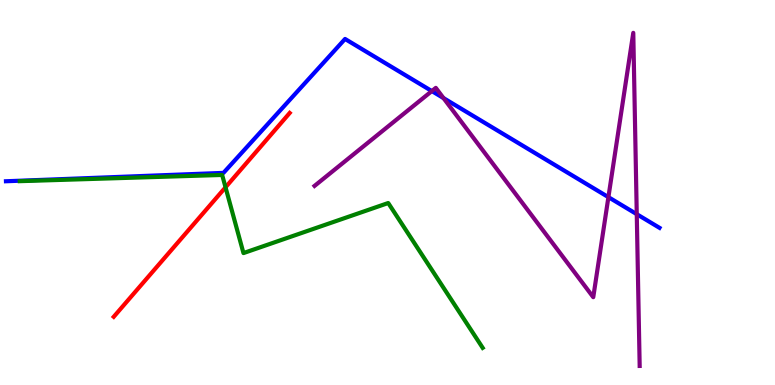[{'lines': ['blue', 'red'], 'intersections': []}, {'lines': ['green', 'red'], 'intersections': [{'x': 2.91, 'y': 5.14}]}, {'lines': ['purple', 'red'], 'intersections': []}, {'lines': ['blue', 'green'], 'intersections': []}, {'lines': ['blue', 'purple'], 'intersections': [{'x': 5.57, 'y': 7.63}, {'x': 5.72, 'y': 7.45}, {'x': 7.85, 'y': 4.88}, {'x': 8.22, 'y': 4.44}]}, {'lines': ['green', 'purple'], 'intersections': []}]